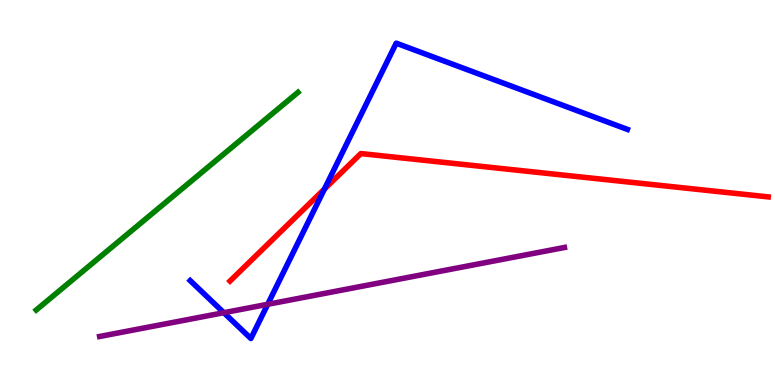[{'lines': ['blue', 'red'], 'intersections': [{'x': 4.19, 'y': 5.09}]}, {'lines': ['green', 'red'], 'intersections': []}, {'lines': ['purple', 'red'], 'intersections': []}, {'lines': ['blue', 'green'], 'intersections': []}, {'lines': ['blue', 'purple'], 'intersections': [{'x': 2.89, 'y': 1.88}, {'x': 3.45, 'y': 2.1}]}, {'lines': ['green', 'purple'], 'intersections': []}]